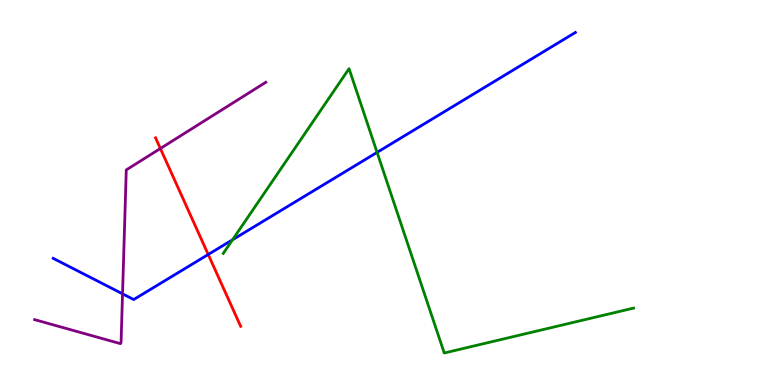[{'lines': ['blue', 'red'], 'intersections': [{'x': 2.69, 'y': 3.39}]}, {'lines': ['green', 'red'], 'intersections': []}, {'lines': ['purple', 'red'], 'intersections': [{'x': 2.07, 'y': 6.14}]}, {'lines': ['blue', 'green'], 'intersections': [{'x': 3.0, 'y': 3.77}, {'x': 4.87, 'y': 6.04}]}, {'lines': ['blue', 'purple'], 'intersections': [{'x': 1.58, 'y': 2.37}]}, {'lines': ['green', 'purple'], 'intersections': []}]